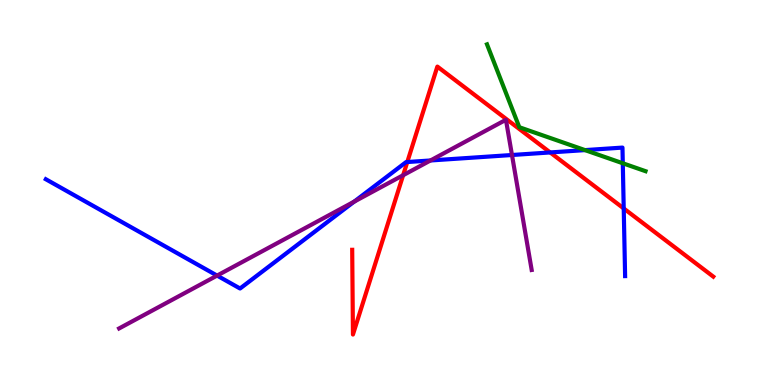[{'lines': ['blue', 'red'], 'intersections': [{'x': 5.26, 'y': 5.79}, {'x': 7.1, 'y': 6.04}, {'x': 8.05, 'y': 4.59}]}, {'lines': ['green', 'red'], 'intersections': []}, {'lines': ['purple', 'red'], 'intersections': [{'x': 5.2, 'y': 5.45}]}, {'lines': ['blue', 'green'], 'intersections': [{'x': 7.55, 'y': 6.1}, {'x': 8.04, 'y': 5.76}]}, {'lines': ['blue', 'purple'], 'intersections': [{'x': 2.8, 'y': 2.84}, {'x': 4.57, 'y': 4.76}, {'x': 5.55, 'y': 5.83}, {'x': 6.61, 'y': 5.97}]}, {'lines': ['green', 'purple'], 'intersections': []}]